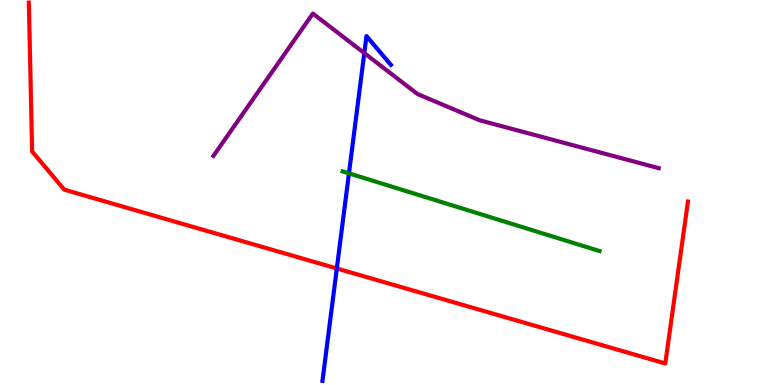[{'lines': ['blue', 'red'], 'intersections': [{'x': 4.35, 'y': 3.03}]}, {'lines': ['green', 'red'], 'intersections': []}, {'lines': ['purple', 'red'], 'intersections': []}, {'lines': ['blue', 'green'], 'intersections': [{'x': 4.5, 'y': 5.5}]}, {'lines': ['blue', 'purple'], 'intersections': [{'x': 4.7, 'y': 8.62}]}, {'lines': ['green', 'purple'], 'intersections': []}]